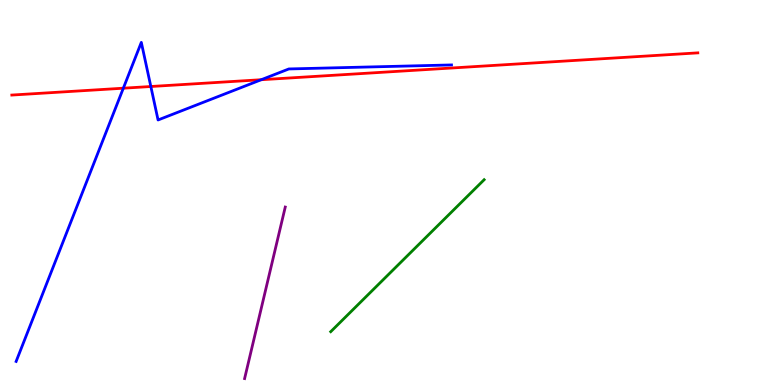[{'lines': ['blue', 'red'], 'intersections': [{'x': 1.59, 'y': 7.71}, {'x': 1.95, 'y': 7.75}, {'x': 3.37, 'y': 7.93}]}, {'lines': ['green', 'red'], 'intersections': []}, {'lines': ['purple', 'red'], 'intersections': []}, {'lines': ['blue', 'green'], 'intersections': []}, {'lines': ['blue', 'purple'], 'intersections': []}, {'lines': ['green', 'purple'], 'intersections': []}]